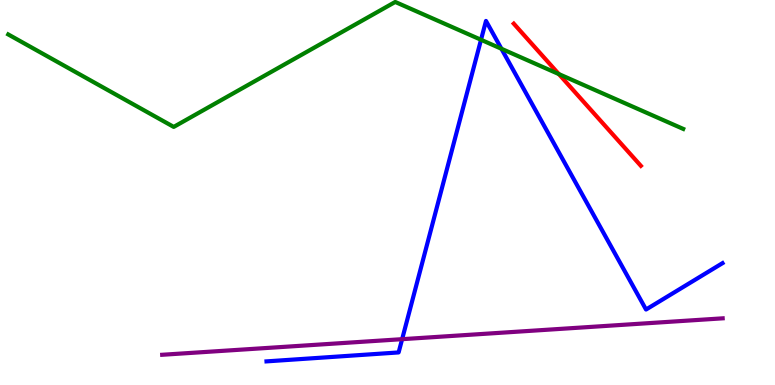[{'lines': ['blue', 'red'], 'intersections': []}, {'lines': ['green', 'red'], 'intersections': [{'x': 7.21, 'y': 8.08}]}, {'lines': ['purple', 'red'], 'intersections': []}, {'lines': ['blue', 'green'], 'intersections': [{'x': 6.21, 'y': 8.97}, {'x': 6.47, 'y': 8.73}]}, {'lines': ['blue', 'purple'], 'intersections': [{'x': 5.19, 'y': 1.19}]}, {'lines': ['green', 'purple'], 'intersections': []}]